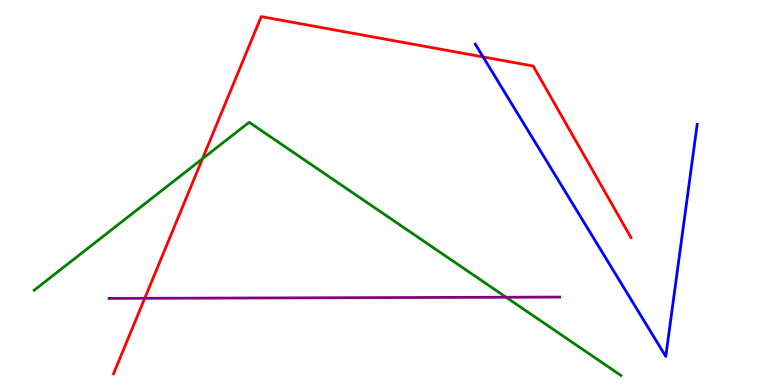[{'lines': ['blue', 'red'], 'intersections': [{'x': 6.23, 'y': 8.52}]}, {'lines': ['green', 'red'], 'intersections': [{'x': 2.61, 'y': 5.88}]}, {'lines': ['purple', 'red'], 'intersections': [{'x': 1.87, 'y': 2.25}]}, {'lines': ['blue', 'green'], 'intersections': []}, {'lines': ['blue', 'purple'], 'intersections': []}, {'lines': ['green', 'purple'], 'intersections': [{'x': 6.53, 'y': 2.28}]}]